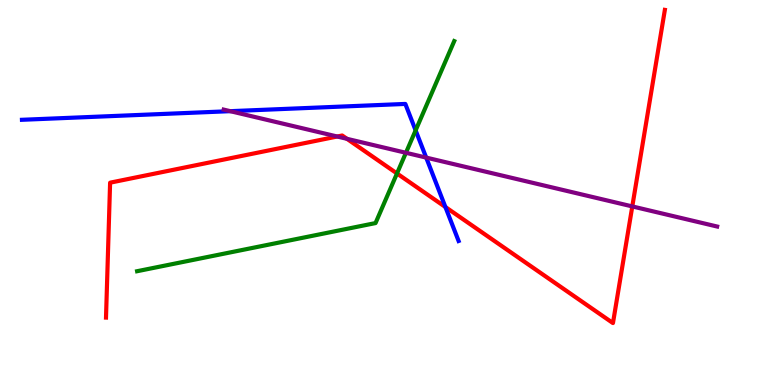[{'lines': ['blue', 'red'], 'intersections': [{'x': 5.75, 'y': 4.62}]}, {'lines': ['green', 'red'], 'intersections': [{'x': 5.12, 'y': 5.49}]}, {'lines': ['purple', 'red'], 'intersections': [{'x': 4.35, 'y': 6.45}, {'x': 4.48, 'y': 6.39}, {'x': 8.16, 'y': 4.64}]}, {'lines': ['blue', 'green'], 'intersections': [{'x': 5.36, 'y': 6.61}]}, {'lines': ['blue', 'purple'], 'intersections': [{'x': 2.97, 'y': 7.11}, {'x': 5.5, 'y': 5.91}]}, {'lines': ['green', 'purple'], 'intersections': [{'x': 5.24, 'y': 6.03}]}]